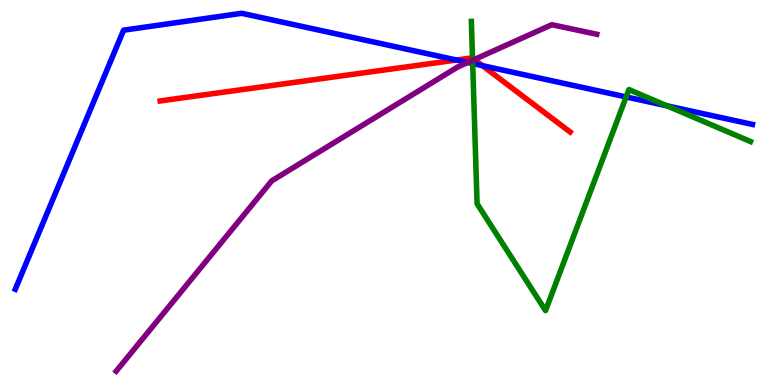[{'lines': ['blue', 'red'], 'intersections': [{'x': 5.89, 'y': 8.44}, {'x': 6.23, 'y': 8.29}]}, {'lines': ['green', 'red'], 'intersections': [{'x': 6.1, 'y': 8.49}]}, {'lines': ['purple', 'red'], 'intersections': [{'x': 6.12, 'y': 8.45}]}, {'lines': ['blue', 'green'], 'intersections': [{'x': 6.1, 'y': 8.35}, {'x': 8.08, 'y': 7.48}, {'x': 8.61, 'y': 7.25}]}, {'lines': ['blue', 'purple'], 'intersections': [{'x': 6.04, 'y': 8.38}]}, {'lines': ['green', 'purple'], 'intersections': [{'x': 6.1, 'y': 8.43}]}]